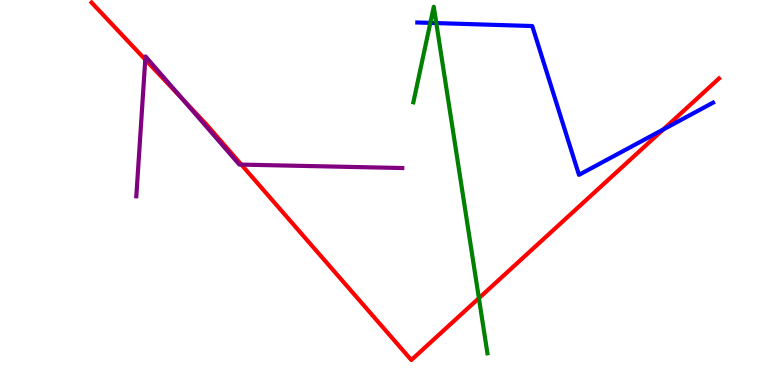[{'lines': ['blue', 'red'], 'intersections': [{'x': 8.56, 'y': 6.64}]}, {'lines': ['green', 'red'], 'intersections': [{'x': 6.18, 'y': 2.26}]}, {'lines': ['purple', 'red'], 'intersections': [{'x': 1.87, 'y': 8.45}, {'x': 2.36, 'y': 7.42}, {'x': 3.11, 'y': 5.72}]}, {'lines': ['blue', 'green'], 'intersections': [{'x': 5.55, 'y': 9.41}, {'x': 5.63, 'y': 9.4}]}, {'lines': ['blue', 'purple'], 'intersections': []}, {'lines': ['green', 'purple'], 'intersections': []}]